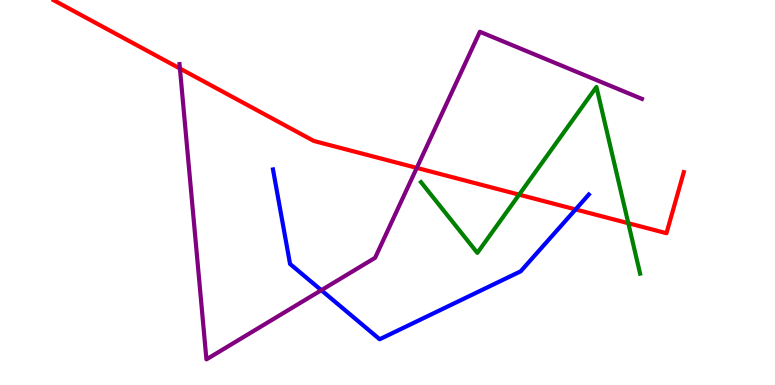[{'lines': ['blue', 'red'], 'intersections': [{'x': 7.43, 'y': 4.56}]}, {'lines': ['green', 'red'], 'intersections': [{'x': 6.7, 'y': 4.94}, {'x': 8.11, 'y': 4.2}]}, {'lines': ['purple', 'red'], 'intersections': [{'x': 2.32, 'y': 8.22}, {'x': 5.38, 'y': 5.64}]}, {'lines': ['blue', 'green'], 'intersections': []}, {'lines': ['blue', 'purple'], 'intersections': [{'x': 4.15, 'y': 2.46}]}, {'lines': ['green', 'purple'], 'intersections': []}]